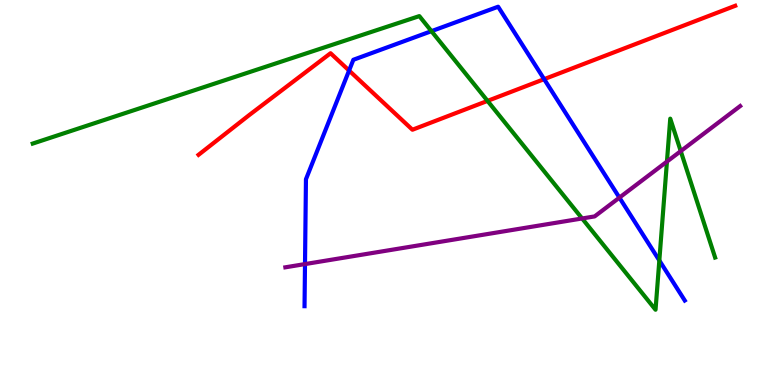[{'lines': ['blue', 'red'], 'intersections': [{'x': 4.5, 'y': 8.17}, {'x': 7.02, 'y': 7.94}]}, {'lines': ['green', 'red'], 'intersections': [{'x': 6.29, 'y': 7.38}]}, {'lines': ['purple', 'red'], 'intersections': []}, {'lines': ['blue', 'green'], 'intersections': [{'x': 5.57, 'y': 9.19}, {'x': 8.51, 'y': 3.23}]}, {'lines': ['blue', 'purple'], 'intersections': [{'x': 3.94, 'y': 3.14}, {'x': 7.99, 'y': 4.87}]}, {'lines': ['green', 'purple'], 'intersections': [{'x': 7.51, 'y': 4.33}, {'x': 8.61, 'y': 5.8}, {'x': 8.78, 'y': 6.07}]}]